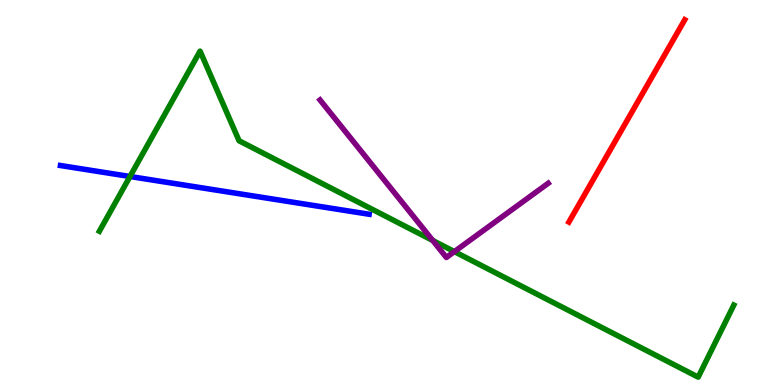[{'lines': ['blue', 'red'], 'intersections': []}, {'lines': ['green', 'red'], 'intersections': []}, {'lines': ['purple', 'red'], 'intersections': []}, {'lines': ['blue', 'green'], 'intersections': [{'x': 1.68, 'y': 5.42}]}, {'lines': ['blue', 'purple'], 'intersections': []}, {'lines': ['green', 'purple'], 'intersections': [{'x': 5.58, 'y': 3.75}, {'x': 5.86, 'y': 3.46}]}]